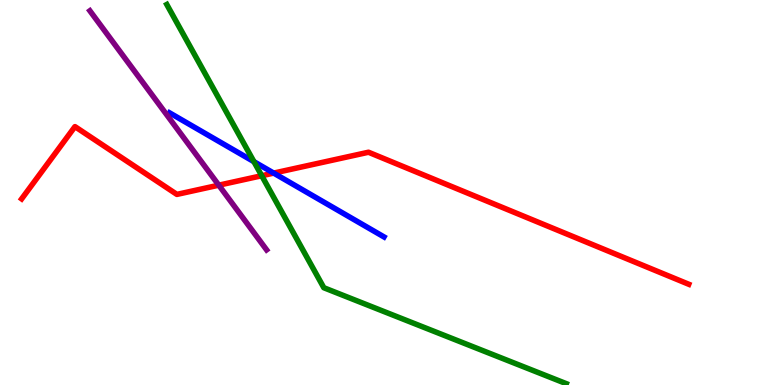[{'lines': ['blue', 'red'], 'intersections': [{'x': 3.53, 'y': 5.5}]}, {'lines': ['green', 'red'], 'intersections': [{'x': 3.38, 'y': 5.44}]}, {'lines': ['purple', 'red'], 'intersections': [{'x': 2.82, 'y': 5.19}]}, {'lines': ['blue', 'green'], 'intersections': [{'x': 3.28, 'y': 5.8}]}, {'lines': ['blue', 'purple'], 'intersections': []}, {'lines': ['green', 'purple'], 'intersections': []}]